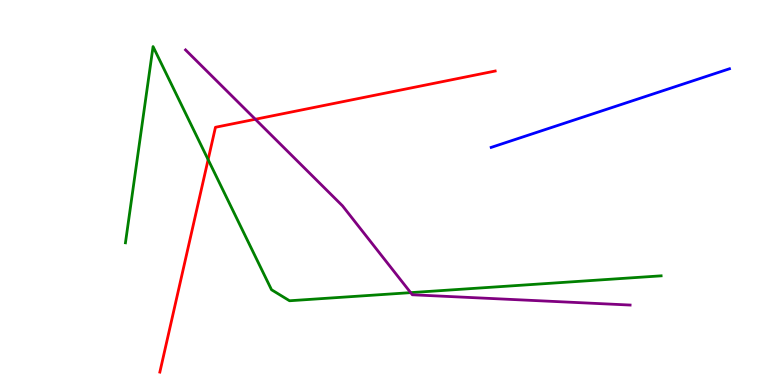[{'lines': ['blue', 'red'], 'intersections': []}, {'lines': ['green', 'red'], 'intersections': [{'x': 2.69, 'y': 5.85}]}, {'lines': ['purple', 'red'], 'intersections': [{'x': 3.29, 'y': 6.9}]}, {'lines': ['blue', 'green'], 'intersections': []}, {'lines': ['blue', 'purple'], 'intersections': []}, {'lines': ['green', 'purple'], 'intersections': [{'x': 5.3, 'y': 2.4}]}]